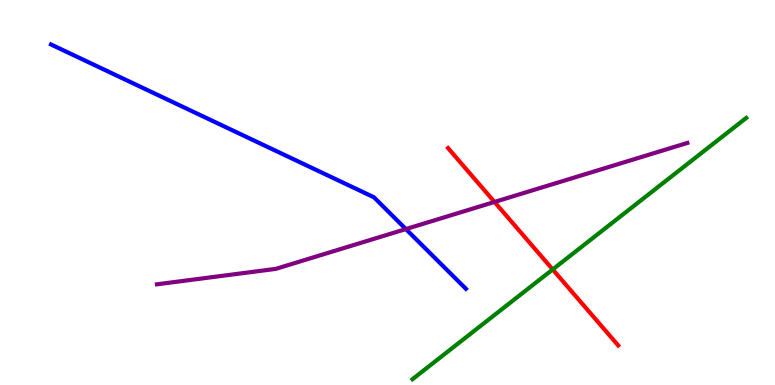[{'lines': ['blue', 'red'], 'intersections': []}, {'lines': ['green', 'red'], 'intersections': [{'x': 7.13, 'y': 3.0}]}, {'lines': ['purple', 'red'], 'intersections': [{'x': 6.38, 'y': 4.75}]}, {'lines': ['blue', 'green'], 'intersections': []}, {'lines': ['blue', 'purple'], 'intersections': [{'x': 5.24, 'y': 4.05}]}, {'lines': ['green', 'purple'], 'intersections': []}]